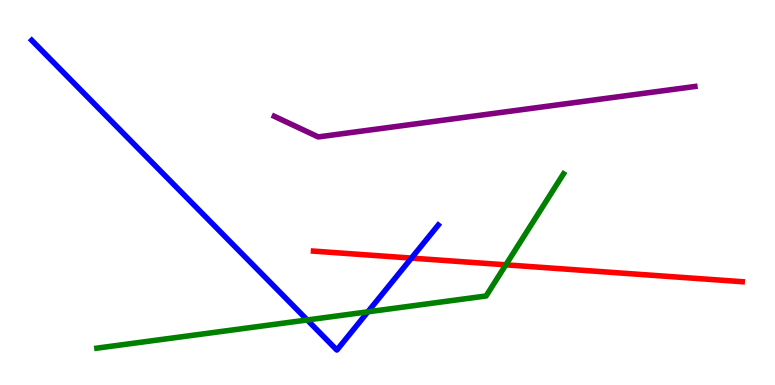[{'lines': ['blue', 'red'], 'intersections': [{'x': 5.31, 'y': 3.3}]}, {'lines': ['green', 'red'], 'intersections': [{'x': 6.53, 'y': 3.12}]}, {'lines': ['purple', 'red'], 'intersections': []}, {'lines': ['blue', 'green'], 'intersections': [{'x': 3.96, 'y': 1.69}, {'x': 4.75, 'y': 1.9}]}, {'lines': ['blue', 'purple'], 'intersections': []}, {'lines': ['green', 'purple'], 'intersections': []}]